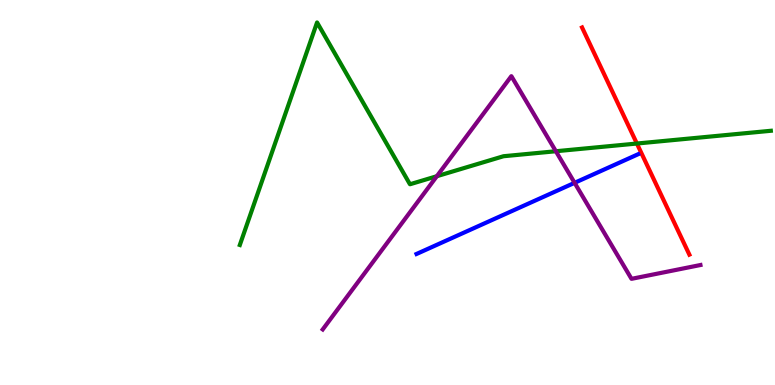[{'lines': ['blue', 'red'], 'intersections': []}, {'lines': ['green', 'red'], 'intersections': [{'x': 8.22, 'y': 6.27}]}, {'lines': ['purple', 'red'], 'intersections': []}, {'lines': ['blue', 'green'], 'intersections': []}, {'lines': ['blue', 'purple'], 'intersections': [{'x': 7.41, 'y': 5.25}]}, {'lines': ['green', 'purple'], 'intersections': [{'x': 5.64, 'y': 5.42}, {'x': 7.17, 'y': 6.07}]}]